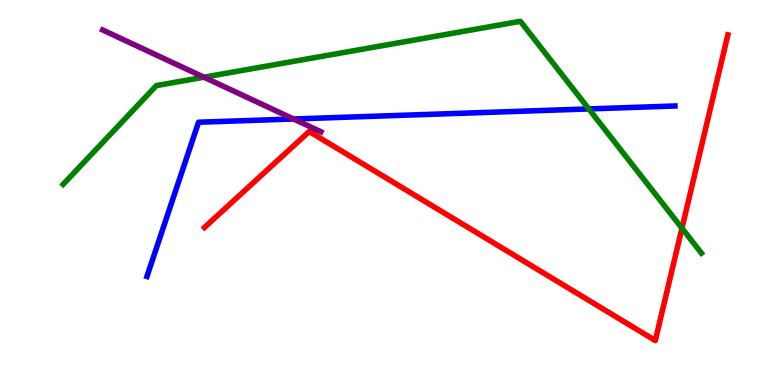[{'lines': ['blue', 'red'], 'intersections': []}, {'lines': ['green', 'red'], 'intersections': [{'x': 8.8, 'y': 4.07}]}, {'lines': ['purple', 'red'], 'intersections': []}, {'lines': ['blue', 'green'], 'intersections': [{'x': 7.6, 'y': 7.17}]}, {'lines': ['blue', 'purple'], 'intersections': [{'x': 3.79, 'y': 6.91}]}, {'lines': ['green', 'purple'], 'intersections': [{'x': 2.63, 'y': 7.99}]}]